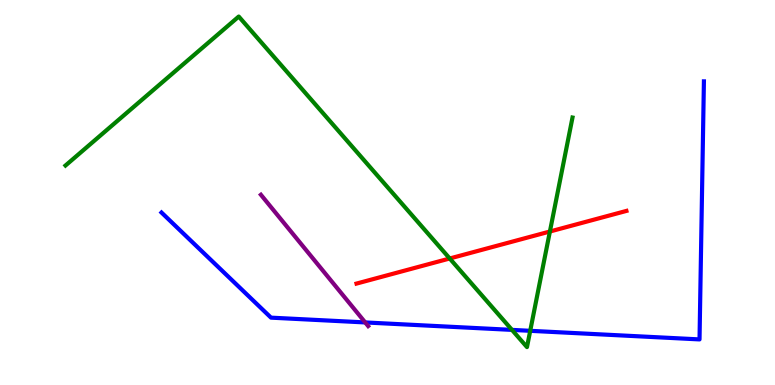[{'lines': ['blue', 'red'], 'intersections': []}, {'lines': ['green', 'red'], 'intersections': [{'x': 5.8, 'y': 3.29}, {'x': 7.1, 'y': 3.99}]}, {'lines': ['purple', 'red'], 'intersections': []}, {'lines': ['blue', 'green'], 'intersections': [{'x': 6.61, 'y': 1.43}, {'x': 6.84, 'y': 1.41}]}, {'lines': ['blue', 'purple'], 'intersections': [{'x': 4.71, 'y': 1.63}]}, {'lines': ['green', 'purple'], 'intersections': []}]